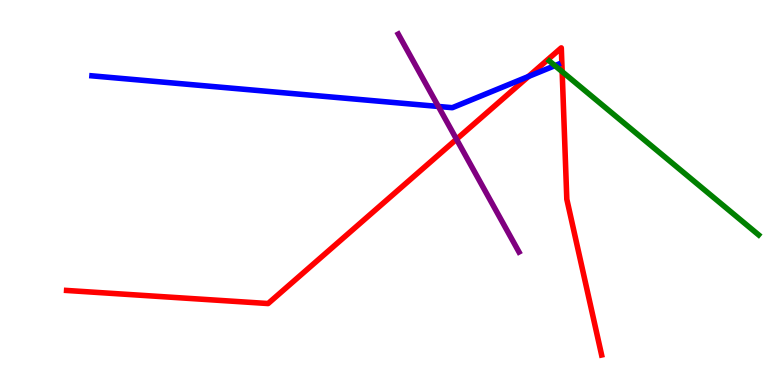[{'lines': ['blue', 'red'], 'intersections': [{'x': 6.82, 'y': 8.01}]}, {'lines': ['green', 'red'], 'intersections': [{'x': 7.25, 'y': 8.14}]}, {'lines': ['purple', 'red'], 'intersections': [{'x': 5.89, 'y': 6.38}]}, {'lines': ['blue', 'green'], 'intersections': [{'x': 7.16, 'y': 8.29}]}, {'lines': ['blue', 'purple'], 'intersections': [{'x': 5.66, 'y': 7.23}]}, {'lines': ['green', 'purple'], 'intersections': []}]